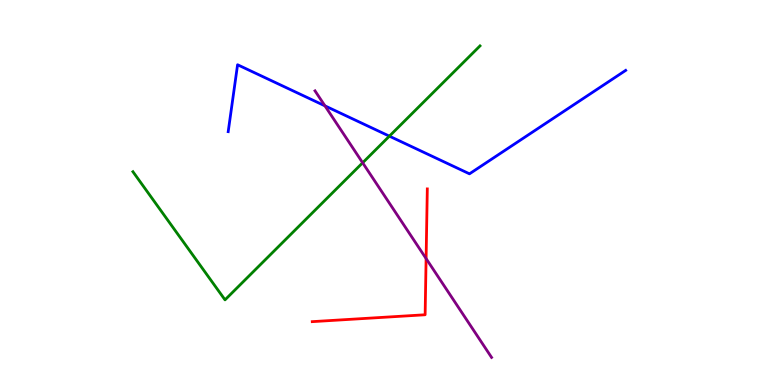[{'lines': ['blue', 'red'], 'intersections': []}, {'lines': ['green', 'red'], 'intersections': []}, {'lines': ['purple', 'red'], 'intersections': [{'x': 5.5, 'y': 3.28}]}, {'lines': ['blue', 'green'], 'intersections': [{'x': 5.02, 'y': 6.46}]}, {'lines': ['blue', 'purple'], 'intersections': [{'x': 4.19, 'y': 7.25}]}, {'lines': ['green', 'purple'], 'intersections': [{'x': 4.68, 'y': 5.77}]}]